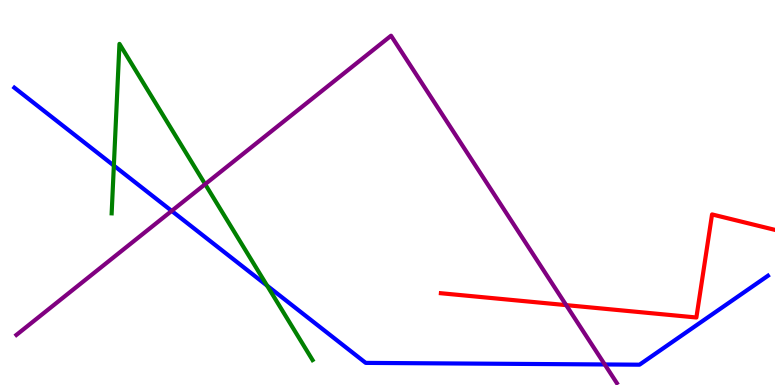[{'lines': ['blue', 'red'], 'intersections': []}, {'lines': ['green', 'red'], 'intersections': []}, {'lines': ['purple', 'red'], 'intersections': [{'x': 7.31, 'y': 2.07}]}, {'lines': ['blue', 'green'], 'intersections': [{'x': 1.47, 'y': 5.7}, {'x': 3.45, 'y': 2.58}]}, {'lines': ['blue', 'purple'], 'intersections': [{'x': 2.22, 'y': 4.52}, {'x': 7.8, 'y': 0.533}]}, {'lines': ['green', 'purple'], 'intersections': [{'x': 2.65, 'y': 5.22}]}]